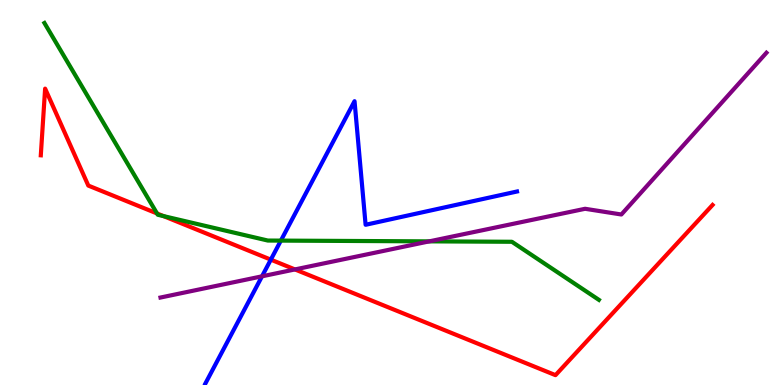[{'lines': ['blue', 'red'], 'intersections': [{'x': 3.49, 'y': 3.26}]}, {'lines': ['green', 'red'], 'intersections': [{'x': 2.03, 'y': 4.46}, {'x': 2.11, 'y': 4.39}]}, {'lines': ['purple', 'red'], 'intersections': [{'x': 3.81, 'y': 3.0}]}, {'lines': ['blue', 'green'], 'intersections': [{'x': 3.62, 'y': 3.75}]}, {'lines': ['blue', 'purple'], 'intersections': [{'x': 3.38, 'y': 2.82}]}, {'lines': ['green', 'purple'], 'intersections': [{'x': 5.54, 'y': 3.73}]}]